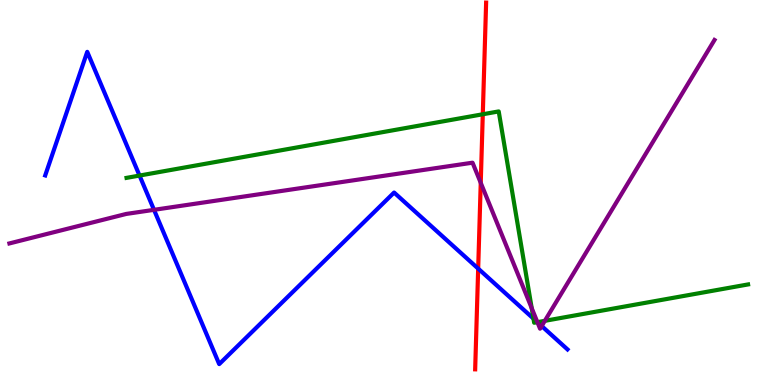[{'lines': ['blue', 'red'], 'intersections': [{'x': 6.17, 'y': 3.02}]}, {'lines': ['green', 'red'], 'intersections': [{'x': 6.23, 'y': 7.03}]}, {'lines': ['purple', 'red'], 'intersections': [{'x': 6.2, 'y': 5.25}]}, {'lines': ['blue', 'green'], 'intersections': [{'x': 1.8, 'y': 5.44}, {'x': 6.88, 'y': 1.72}, {'x': 6.93, 'y': 1.63}]}, {'lines': ['blue', 'purple'], 'intersections': [{'x': 1.99, 'y': 4.55}, {'x': 6.93, 'y': 1.63}, {'x': 6.99, 'y': 1.53}]}, {'lines': ['green', 'purple'], 'intersections': [{'x': 6.86, 'y': 2.0}, {'x': 6.93, 'y': 1.63}, {'x': 7.03, 'y': 1.67}]}]